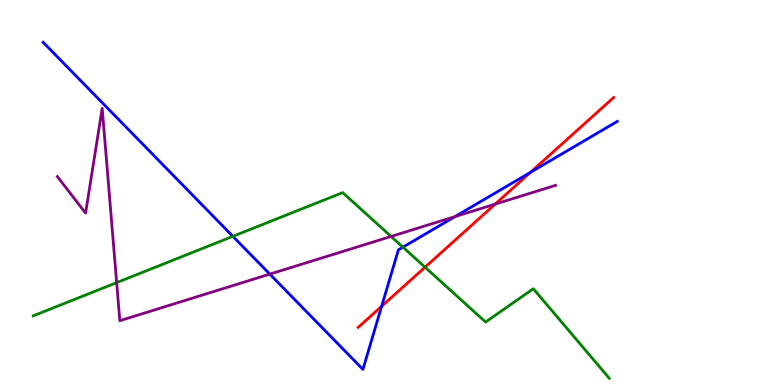[{'lines': ['blue', 'red'], 'intersections': [{'x': 4.92, 'y': 2.05}, {'x': 6.84, 'y': 5.52}]}, {'lines': ['green', 'red'], 'intersections': [{'x': 5.48, 'y': 3.06}]}, {'lines': ['purple', 'red'], 'intersections': [{'x': 6.39, 'y': 4.7}]}, {'lines': ['blue', 'green'], 'intersections': [{'x': 3.0, 'y': 3.86}, {'x': 5.2, 'y': 3.58}]}, {'lines': ['blue', 'purple'], 'intersections': [{'x': 3.48, 'y': 2.88}, {'x': 5.87, 'y': 4.37}]}, {'lines': ['green', 'purple'], 'intersections': [{'x': 1.51, 'y': 2.66}, {'x': 5.05, 'y': 3.86}]}]